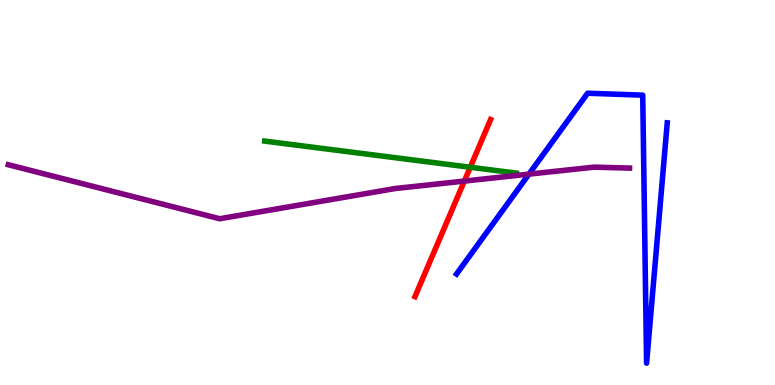[{'lines': ['blue', 'red'], 'intersections': []}, {'lines': ['green', 'red'], 'intersections': [{'x': 6.07, 'y': 5.66}]}, {'lines': ['purple', 'red'], 'intersections': [{'x': 5.99, 'y': 5.3}]}, {'lines': ['blue', 'green'], 'intersections': []}, {'lines': ['blue', 'purple'], 'intersections': [{'x': 6.83, 'y': 5.48}]}, {'lines': ['green', 'purple'], 'intersections': []}]